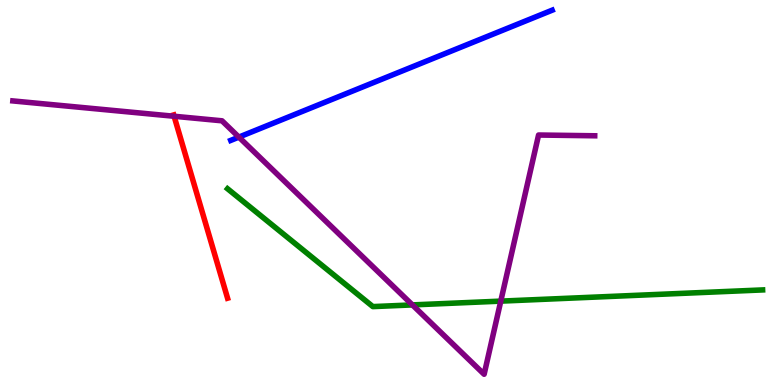[{'lines': ['blue', 'red'], 'intersections': []}, {'lines': ['green', 'red'], 'intersections': []}, {'lines': ['purple', 'red'], 'intersections': [{'x': 2.25, 'y': 6.98}]}, {'lines': ['blue', 'green'], 'intersections': []}, {'lines': ['blue', 'purple'], 'intersections': [{'x': 3.08, 'y': 6.44}]}, {'lines': ['green', 'purple'], 'intersections': [{'x': 5.32, 'y': 2.08}, {'x': 6.46, 'y': 2.18}]}]